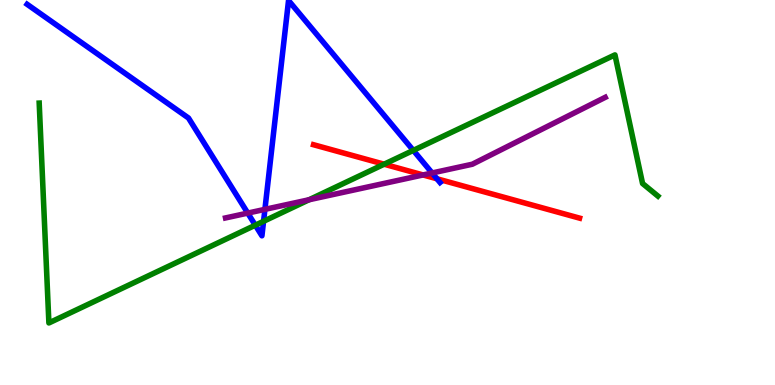[{'lines': ['blue', 'red'], 'intersections': [{'x': 5.64, 'y': 5.36}]}, {'lines': ['green', 'red'], 'intersections': [{'x': 4.96, 'y': 5.73}]}, {'lines': ['purple', 'red'], 'intersections': [{'x': 5.46, 'y': 5.46}]}, {'lines': ['blue', 'green'], 'intersections': [{'x': 3.29, 'y': 4.15}, {'x': 3.4, 'y': 4.25}, {'x': 5.33, 'y': 6.09}]}, {'lines': ['blue', 'purple'], 'intersections': [{'x': 3.2, 'y': 4.47}, {'x': 3.42, 'y': 4.56}, {'x': 5.58, 'y': 5.51}]}, {'lines': ['green', 'purple'], 'intersections': [{'x': 3.99, 'y': 4.81}]}]